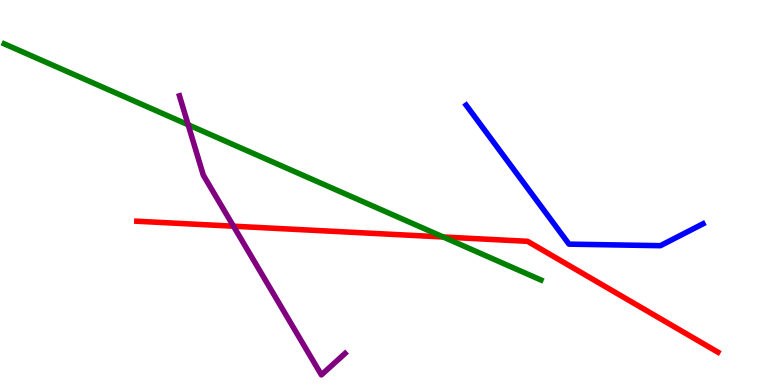[{'lines': ['blue', 'red'], 'intersections': []}, {'lines': ['green', 'red'], 'intersections': [{'x': 5.72, 'y': 3.84}]}, {'lines': ['purple', 'red'], 'intersections': [{'x': 3.01, 'y': 4.12}]}, {'lines': ['blue', 'green'], 'intersections': []}, {'lines': ['blue', 'purple'], 'intersections': []}, {'lines': ['green', 'purple'], 'intersections': [{'x': 2.43, 'y': 6.76}]}]